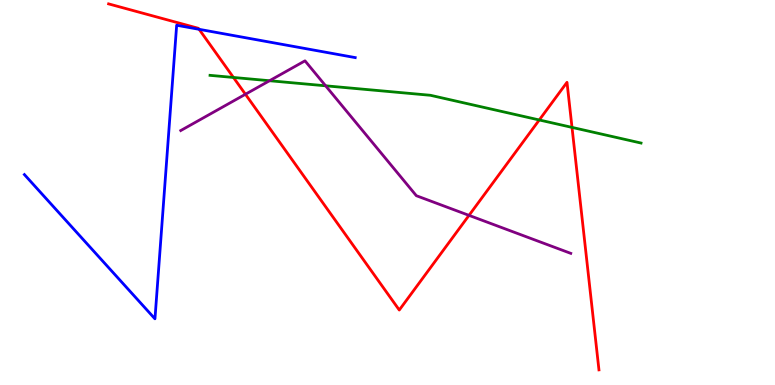[{'lines': ['blue', 'red'], 'intersections': [{'x': 2.57, 'y': 9.24}]}, {'lines': ['green', 'red'], 'intersections': [{'x': 3.01, 'y': 7.99}, {'x': 6.96, 'y': 6.88}, {'x': 7.38, 'y': 6.69}]}, {'lines': ['purple', 'red'], 'intersections': [{'x': 3.17, 'y': 7.55}, {'x': 6.05, 'y': 4.41}]}, {'lines': ['blue', 'green'], 'intersections': []}, {'lines': ['blue', 'purple'], 'intersections': []}, {'lines': ['green', 'purple'], 'intersections': [{'x': 3.48, 'y': 7.9}, {'x': 4.2, 'y': 7.77}]}]